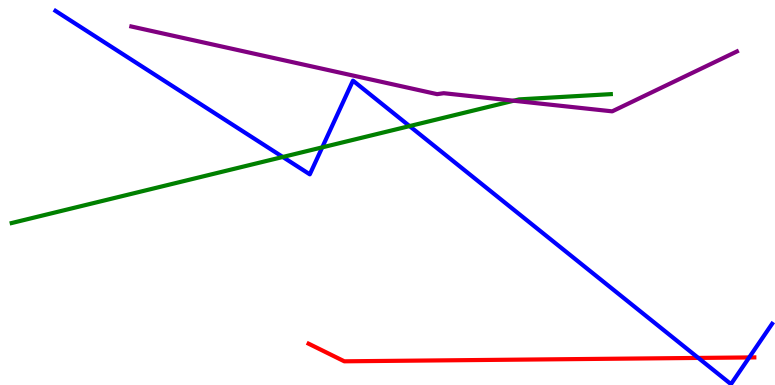[{'lines': ['blue', 'red'], 'intersections': [{'x': 9.01, 'y': 0.703}, {'x': 9.67, 'y': 0.716}]}, {'lines': ['green', 'red'], 'intersections': []}, {'lines': ['purple', 'red'], 'intersections': []}, {'lines': ['blue', 'green'], 'intersections': [{'x': 3.65, 'y': 5.92}, {'x': 4.16, 'y': 6.17}, {'x': 5.28, 'y': 6.73}]}, {'lines': ['blue', 'purple'], 'intersections': []}, {'lines': ['green', 'purple'], 'intersections': [{'x': 6.63, 'y': 7.38}]}]